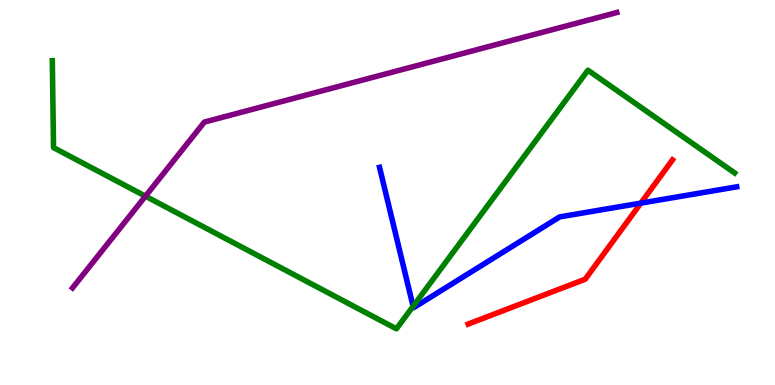[{'lines': ['blue', 'red'], 'intersections': [{'x': 8.27, 'y': 4.72}]}, {'lines': ['green', 'red'], 'intersections': []}, {'lines': ['purple', 'red'], 'intersections': []}, {'lines': ['blue', 'green'], 'intersections': [{'x': 5.33, 'y': 2.04}]}, {'lines': ['blue', 'purple'], 'intersections': []}, {'lines': ['green', 'purple'], 'intersections': [{'x': 1.88, 'y': 4.9}]}]